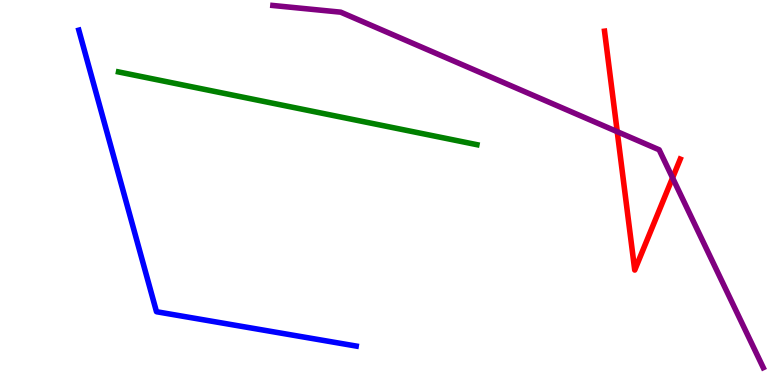[{'lines': ['blue', 'red'], 'intersections': []}, {'lines': ['green', 'red'], 'intersections': []}, {'lines': ['purple', 'red'], 'intersections': [{'x': 7.96, 'y': 6.58}, {'x': 8.68, 'y': 5.38}]}, {'lines': ['blue', 'green'], 'intersections': []}, {'lines': ['blue', 'purple'], 'intersections': []}, {'lines': ['green', 'purple'], 'intersections': []}]